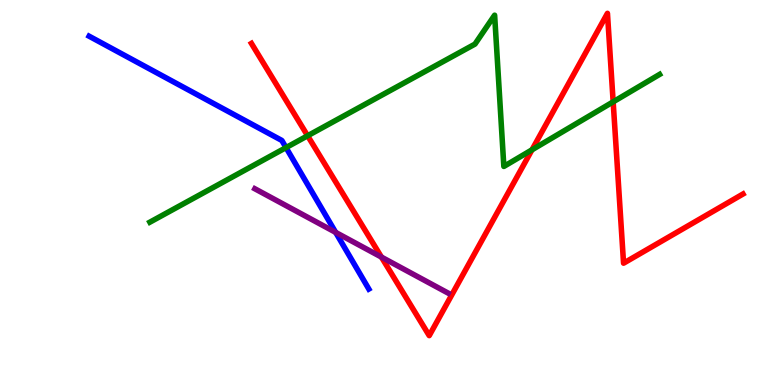[{'lines': ['blue', 'red'], 'intersections': []}, {'lines': ['green', 'red'], 'intersections': [{'x': 3.97, 'y': 6.47}, {'x': 6.86, 'y': 6.11}, {'x': 7.91, 'y': 7.35}]}, {'lines': ['purple', 'red'], 'intersections': [{'x': 4.92, 'y': 3.32}]}, {'lines': ['blue', 'green'], 'intersections': [{'x': 3.69, 'y': 6.17}]}, {'lines': ['blue', 'purple'], 'intersections': [{'x': 4.33, 'y': 3.96}]}, {'lines': ['green', 'purple'], 'intersections': []}]